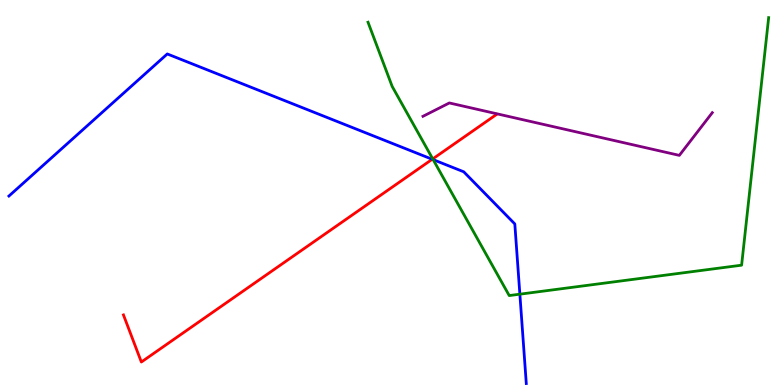[{'lines': ['blue', 'red'], 'intersections': [{'x': 5.58, 'y': 5.86}]}, {'lines': ['green', 'red'], 'intersections': [{'x': 5.58, 'y': 5.87}]}, {'lines': ['purple', 'red'], 'intersections': []}, {'lines': ['blue', 'green'], 'intersections': [{'x': 5.59, 'y': 5.85}, {'x': 6.71, 'y': 2.36}]}, {'lines': ['blue', 'purple'], 'intersections': []}, {'lines': ['green', 'purple'], 'intersections': []}]